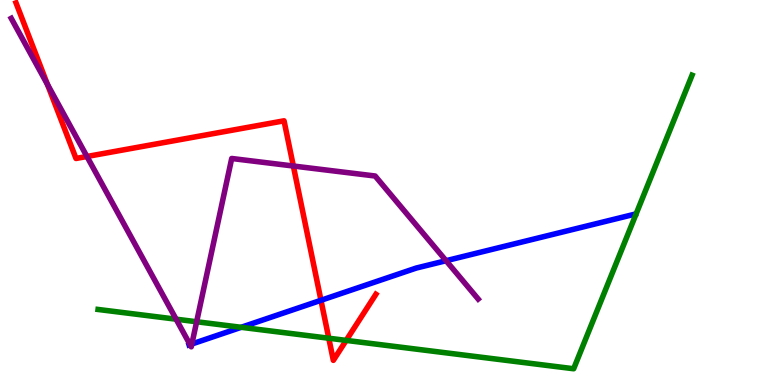[{'lines': ['blue', 'red'], 'intersections': [{'x': 4.14, 'y': 2.2}]}, {'lines': ['green', 'red'], 'intersections': [{'x': 4.24, 'y': 1.21}, {'x': 4.47, 'y': 1.16}]}, {'lines': ['purple', 'red'], 'intersections': [{'x': 0.613, 'y': 7.81}, {'x': 1.12, 'y': 5.94}, {'x': 3.79, 'y': 5.69}]}, {'lines': ['blue', 'green'], 'intersections': [{'x': 3.11, 'y': 1.5}]}, {'lines': ['blue', 'purple'], 'intersections': [{'x': 2.45, 'y': 1.05}, {'x': 2.48, 'y': 1.07}, {'x': 5.76, 'y': 3.23}]}, {'lines': ['green', 'purple'], 'intersections': [{'x': 2.27, 'y': 1.71}, {'x': 2.54, 'y': 1.64}]}]